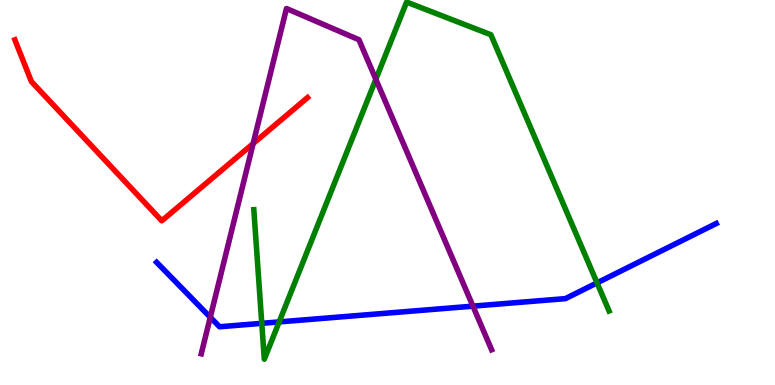[{'lines': ['blue', 'red'], 'intersections': []}, {'lines': ['green', 'red'], 'intersections': []}, {'lines': ['purple', 'red'], 'intersections': [{'x': 3.27, 'y': 6.27}]}, {'lines': ['blue', 'green'], 'intersections': [{'x': 3.38, 'y': 1.6}, {'x': 3.6, 'y': 1.64}, {'x': 7.7, 'y': 2.65}]}, {'lines': ['blue', 'purple'], 'intersections': [{'x': 2.71, 'y': 1.76}, {'x': 6.1, 'y': 2.05}]}, {'lines': ['green', 'purple'], 'intersections': [{'x': 4.85, 'y': 7.94}]}]